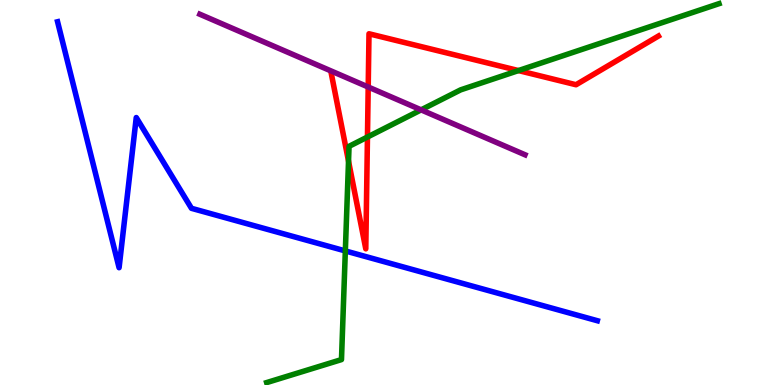[{'lines': ['blue', 'red'], 'intersections': []}, {'lines': ['green', 'red'], 'intersections': [{'x': 4.5, 'y': 5.81}, {'x': 4.74, 'y': 6.44}, {'x': 6.69, 'y': 8.17}]}, {'lines': ['purple', 'red'], 'intersections': [{'x': 4.75, 'y': 7.74}]}, {'lines': ['blue', 'green'], 'intersections': [{'x': 4.46, 'y': 3.48}]}, {'lines': ['blue', 'purple'], 'intersections': []}, {'lines': ['green', 'purple'], 'intersections': [{'x': 5.43, 'y': 7.15}]}]